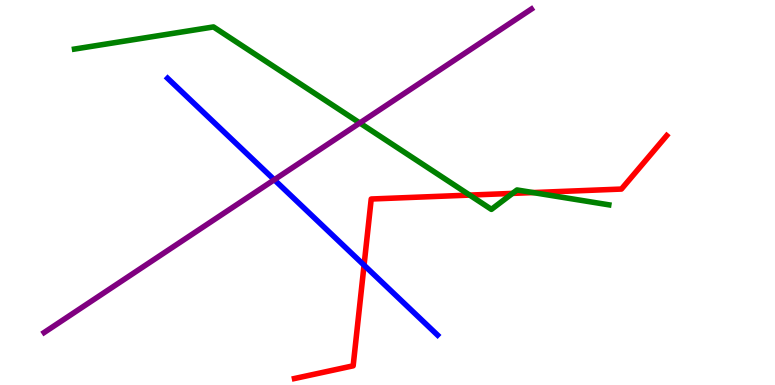[{'lines': ['blue', 'red'], 'intersections': [{'x': 4.7, 'y': 3.11}]}, {'lines': ['green', 'red'], 'intersections': [{'x': 6.06, 'y': 4.93}, {'x': 6.61, 'y': 4.98}, {'x': 6.88, 'y': 5.0}]}, {'lines': ['purple', 'red'], 'intersections': []}, {'lines': ['blue', 'green'], 'intersections': []}, {'lines': ['blue', 'purple'], 'intersections': [{'x': 3.54, 'y': 5.33}]}, {'lines': ['green', 'purple'], 'intersections': [{'x': 4.64, 'y': 6.81}]}]